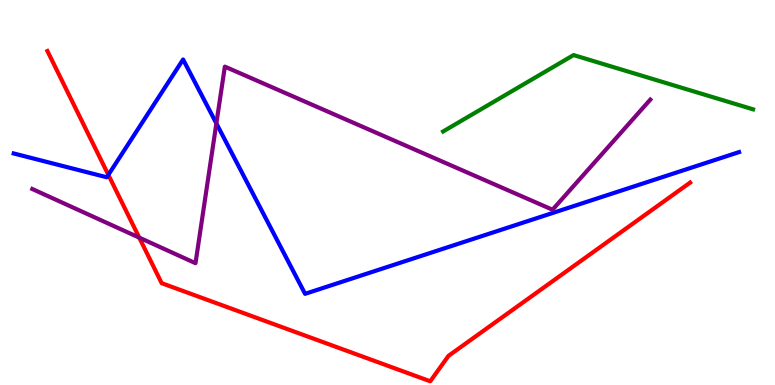[{'lines': ['blue', 'red'], 'intersections': [{'x': 1.4, 'y': 5.46}]}, {'lines': ['green', 'red'], 'intersections': []}, {'lines': ['purple', 'red'], 'intersections': [{'x': 1.8, 'y': 3.83}]}, {'lines': ['blue', 'green'], 'intersections': []}, {'lines': ['blue', 'purple'], 'intersections': [{'x': 2.79, 'y': 6.79}]}, {'lines': ['green', 'purple'], 'intersections': []}]